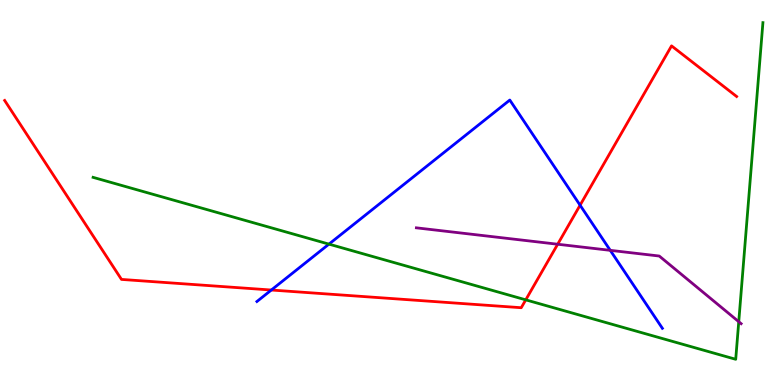[{'lines': ['blue', 'red'], 'intersections': [{'x': 3.5, 'y': 2.47}, {'x': 7.48, 'y': 4.67}]}, {'lines': ['green', 'red'], 'intersections': [{'x': 6.78, 'y': 2.21}]}, {'lines': ['purple', 'red'], 'intersections': [{'x': 7.2, 'y': 3.66}]}, {'lines': ['blue', 'green'], 'intersections': [{'x': 4.24, 'y': 3.66}]}, {'lines': ['blue', 'purple'], 'intersections': [{'x': 7.87, 'y': 3.5}]}, {'lines': ['green', 'purple'], 'intersections': [{'x': 9.53, 'y': 1.64}]}]